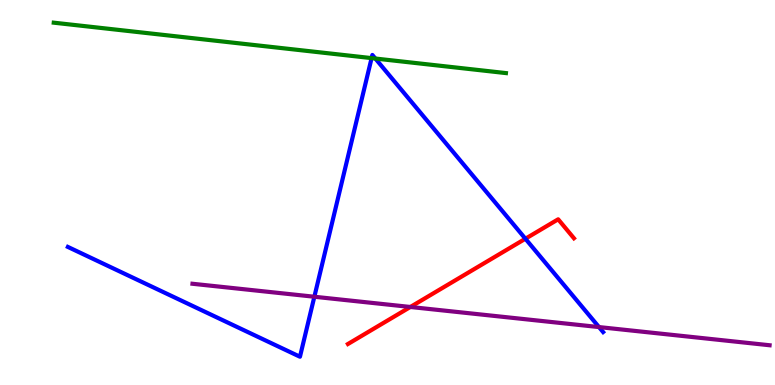[{'lines': ['blue', 'red'], 'intersections': [{'x': 6.78, 'y': 3.8}]}, {'lines': ['green', 'red'], 'intersections': []}, {'lines': ['purple', 'red'], 'intersections': [{'x': 5.3, 'y': 2.03}]}, {'lines': ['blue', 'green'], 'intersections': [{'x': 4.79, 'y': 8.49}, {'x': 4.84, 'y': 8.48}]}, {'lines': ['blue', 'purple'], 'intersections': [{'x': 4.06, 'y': 2.29}, {'x': 7.73, 'y': 1.5}]}, {'lines': ['green', 'purple'], 'intersections': []}]